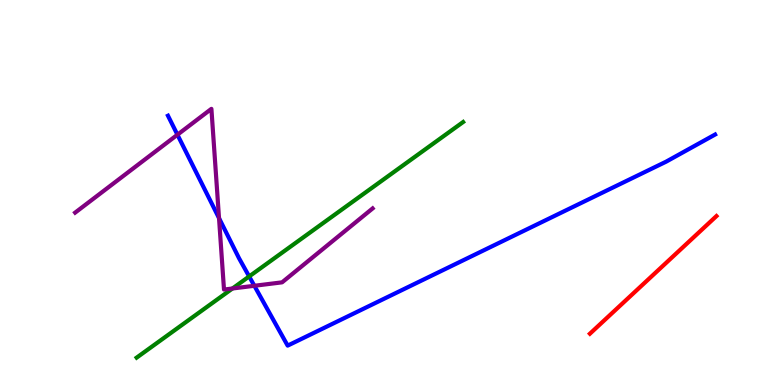[{'lines': ['blue', 'red'], 'intersections': []}, {'lines': ['green', 'red'], 'intersections': []}, {'lines': ['purple', 'red'], 'intersections': []}, {'lines': ['blue', 'green'], 'intersections': [{'x': 3.21, 'y': 2.82}]}, {'lines': ['blue', 'purple'], 'intersections': [{'x': 2.29, 'y': 6.5}, {'x': 2.83, 'y': 4.33}, {'x': 3.28, 'y': 2.58}]}, {'lines': ['green', 'purple'], 'intersections': [{'x': 3.0, 'y': 2.51}]}]